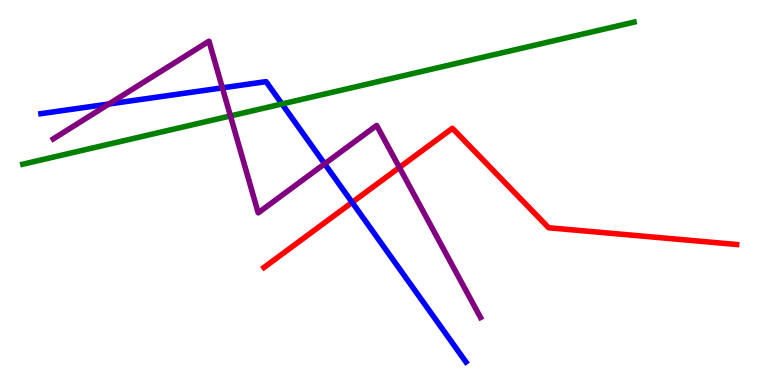[{'lines': ['blue', 'red'], 'intersections': [{'x': 4.54, 'y': 4.74}]}, {'lines': ['green', 'red'], 'intersections': []}, {'lines': ['purple', 'red'], 'intersections': [{'x': 5.15, 'y': 5.65}]}, {'lines': ['blue', 'green'], 'intersections': [{'x': 3.64, 'y': 7.3}]}, {'lines': ['blue', 'purple'], 'intersections': [{'x': 1.41, 'y': 7.3}, {'x': 2.87, 'y': 7.72}, {'x': 4.19, 'y': 5.74}]}, {'lines': ['green', 'purple'], 'intersections': [{'x': 2.97, 'y': 6.99}]}]